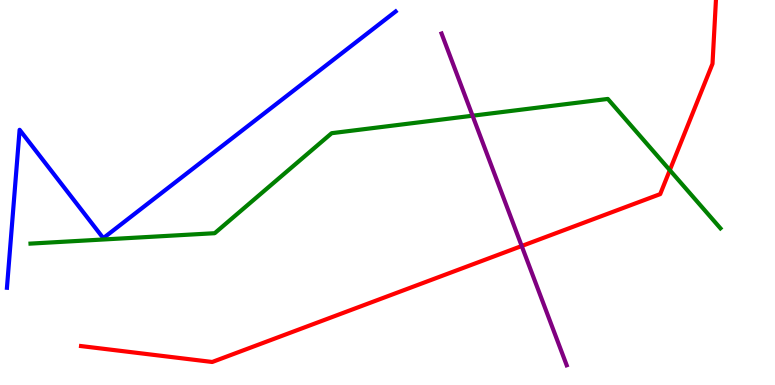[{'lines': ['blue', 'red'], 'intersections': []}, {'lines': ['green', 'red'], 'intersections': [{'x': 8.64, 'y': 5.58}]}, {'lines': ['purple', 'red'], 'intersections': [{'x': 6.73, 'y': 3.61}]}, {'lines': ['blue', 'green'], 'intersections': []}, {'lines': ['blue', 'purple'], 'intersections': []}, {'lines': ['green', 'purple'], 'intersections': [{'x': 6.1, 'y': 6.99}]}]